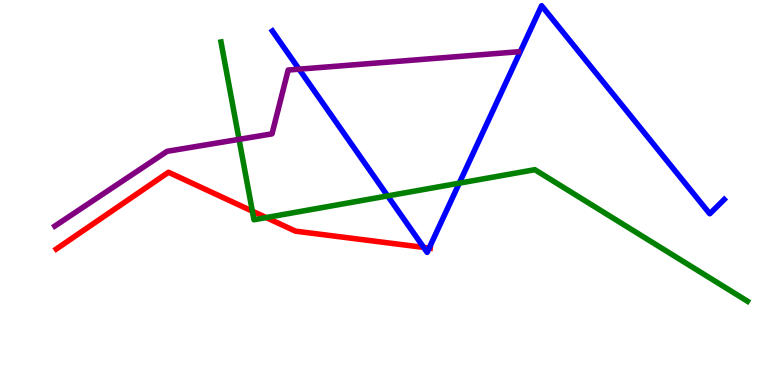[{'lines': ['blue', 'red'], 'intersections': [{'x': 5.47, 'y': 3.57}, {'x': 5.54, 'y': 3.56}]}, {'lines': ['green', 'red'], 'intersections': [{'x': 3.26, 'y': 4.52}, {'x': 3.43, 'y': 4.35}]}, {'lines': ['purple', 'red'], 'intersections': []}, {'lines': ['blue', 'green'], 'intersections': [{'x': 5.0, 'y': 4.91}, {'x': 5.93, 'y': 5.24}]}, {'lines': ['blue', 'purple'], 'intersections': [{'x': 3.86, 'y': 8.2}]}, {'lines': ['green', 'purple'], 'intersections': [{'x': 3.08, 'y': 6.38}]}]